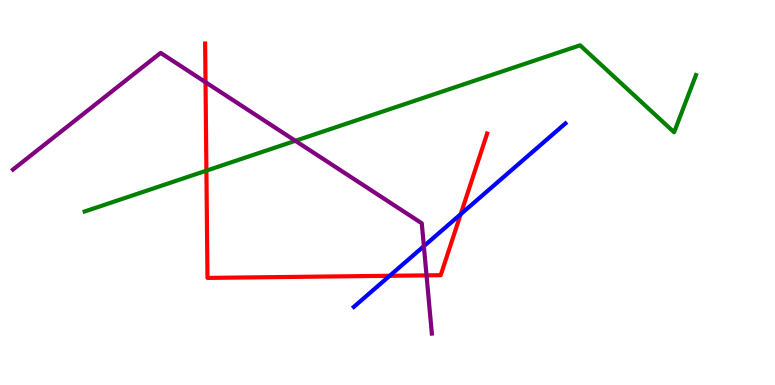[{'lines': ['blue', 'red'], 'intersections': [{'x': 5.03, 'y': 2.84}, {'x': 5.94, 'y': 4.44}]}, {'lines': ['green', 'red'], 'intersections': [{'x': 2.66, 'y': 5.57}]}, {'lines': ['purple', 'red'], 'intersections': [{'x': 2.65, 'y': 7.86}, {'x': 5.5, 'y': 2.85}]}, {'lines': ['blue', 'green'], 'intersections': []}, {'lines': ['blue', 'purple'], 'intersections': [{'x': 5.47, 'y': 3.61}]}, {'lines': ['green', 'purple'], 'intersections': [{'x': 3.81, 'y': 6.34}]}]